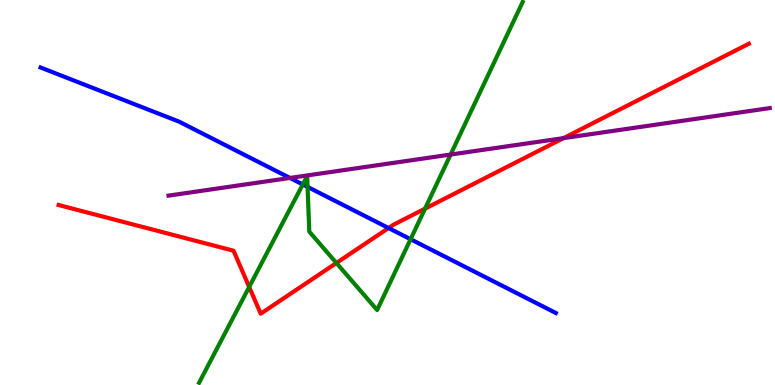[{'lines': ['blue', 'red'], 'intersections': [{'x': 5.01, 'y': 4.08}]}, {'lines': ['green', 'red'], 'intersections': [{'x': 3.22, 'y': 2.55}, {'x': 4.34, 'y': 3.17}, {'x': 5.48, 'y': 4.58}]}, {'lines': ['purple', 'red'], 'intersections': [{'x': 7.27, 'y': 6.41}]}, {'lines': ['blue', 'green'], 'intersections': [{'x': 3.91, 'y': 5.21}, {'x': 3.97, 'y': 5.15}, {'x': 5.3, 'y': 3.79}]}, {'lines': ['blue', 'purple'], 'intersections': [{'x': 3.74, 'y': 5.38}]}, {'lines': ['green', 'purple'], 'intersections': [{'x': 5.81, 'y': 5.99}]}]